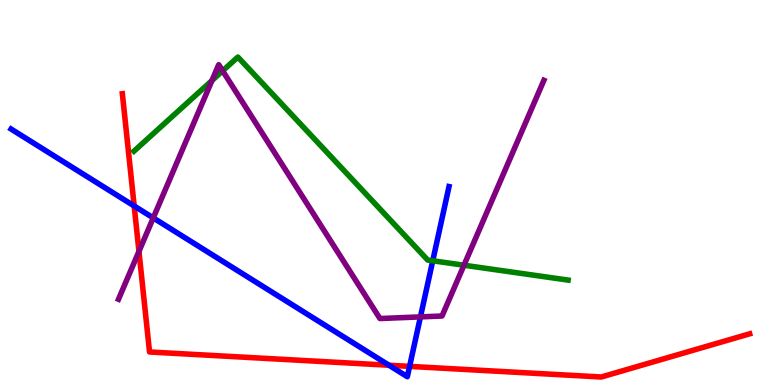[{'lines': ['blue', 'red'], 'intersections': [{'x': 1.73, 'y': 4.65}, {'x': 5.02, 'y': 0.513}, {'x': 5.29, 'y': 0.484}]}, {'lines': ['green', 'red'], 'intersections': []}, {'lines': ['purple', 'red'], 'intersections': [{'x': 1.79, 'y': 3.47}]}, {'lines': ['blue', 'green'], 'intersections': [{'x': 5.58, 'y': 3.23}]}, {'lines': ['blue', 'purple'], 'intersections': [{'x': 1.98, 'y': 4.34}, {'x': 5.43, 'y': 1.77}]}, {'lines': ['green', 'purple'], 'intersections': [{'x': 2.73, 'y': 7.91}, {'x': 2.87, 'y': 8.16}, {'x': 5.99, 'y': 3.11}]}]